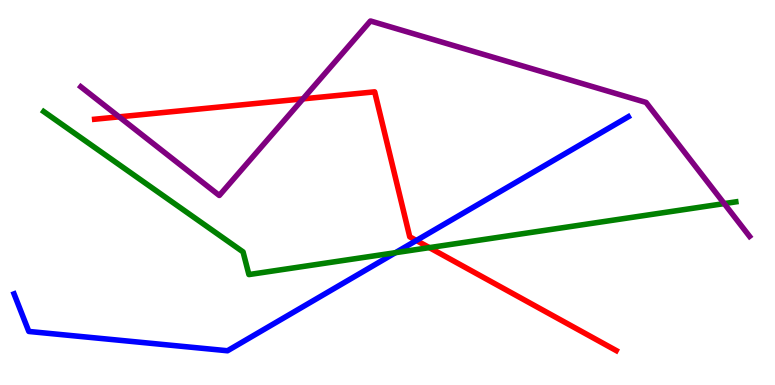[{'lines': ['blue', 'red'], 'intersections': [{'x': 5.37, 'y': 3.75}]}, {'lines': ['green', 'red'], 'intersections': [{'x': 5.54, 'y': 3.57}]}, {'lines': ['purple', 'red'], 'intersections': [{'x': 1.54, 'y': 6.97}, {'x': 3.91, 'y': 7.43}]}, {'lines': ['blue', 'green'], 'intersections': [{'x': 5.1, 'y': 3.44}]}, {'lines': ['blue', 'purple'], 'intersections': []}, {'lines': ['green', 'purple'], 'intersections': [{'x': 9.34, 'y': 4.71}]}]